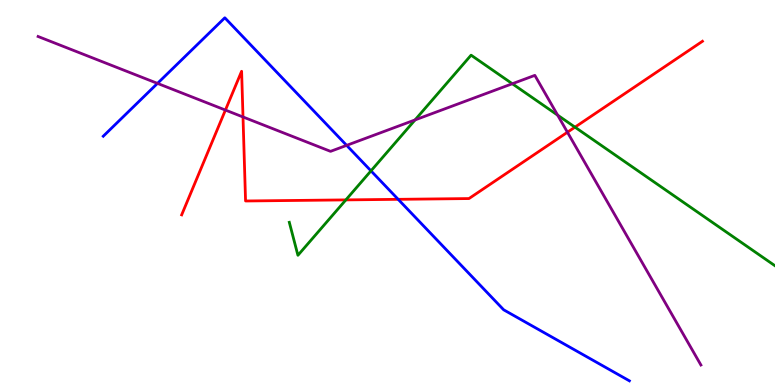[{'lines': ['blue', 'red'], 'intersections': [{'x': 5.14, 'y': 4.82}]}, {'lines': ['green', 'red'], 'intersections': [{'x': 4.46, 'y': 4.81}, {'x': 7.42, 'y': 6.7}]}, {'lines': ['purple', 'red'], 'intersections': [{'x': 2.91, 'y': 7.14}, {'x': 3.14, 'y': 6.96}, {'x': 7.32, 'y': 6.57}]}, {'lines': ['blue', 'green'], 'intersections': [{'x': 4.79, 'y': 5.56}]}, {'lines': ['blue', 'purple'], 'intersections': [{'x': 2.03, 'y': 7.83}, {'x': 4.47, 'y': 6.22}]}, {'lines': ['green', 'purple'], 'intersections': [{'x': 5.36, 'y': 6.89}, {'x': 6.61, 'y': 7.82}, {'x': 7.2, 'y': 7.01}]}]